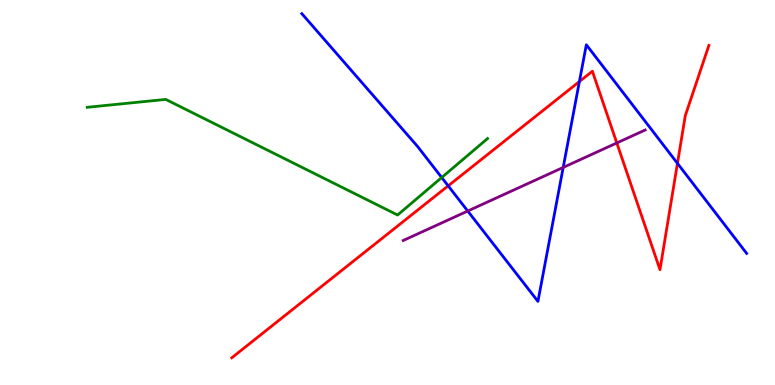[{'lines': ['blue', 'red'], 'intersections': [{'x': 5.78, 'y': 5.17}, {'x': 7.48, 'y': 7.88}, {'x': 8.74, 'y': 5.76}]}, {'lines': ['green', 'red'], 'intersections': []}, {'lines': ['purple', 'red'], 'intersections': [{'x': 7.96, 'y': 6.29}]}, {'lines': ['blue', 'green'], 'intersections': [{'x': 5.7, 'y': 5.39}]}, {'lines': ['blue', 'purple'], 'intersections': [{'x': 6.04, 'y': 4.52}, {'x': 7.27, 'y': 5.65}]}, {'lines': ['green', 'purple'], 'intersections': []}]